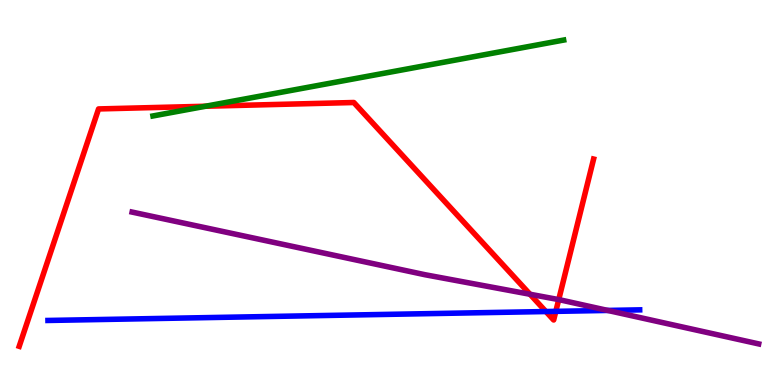[{'lines': ['blue', 'red'], 'intersections': [{'x': 7.04, 'y': 1.91}, {'x': 7.17, 'y': 1.91}]}, {'lines': ['green', 'red'], 'intersections': [{'x': 2.65, 'y': 7.24}]}, {'lines': ['purple', 'red'], 'intersections': [{'x': 6.84, 'y': 2.36}, {'x': 7.21, 'y': 2.22}]}, {'lines': ['blue', 'green'], 'intersections': []}, {'lines': ['blue', 'purple'], 'intersections': [{'x': 7.84, 'y': 1.94}]}, {'lines': ['green', 'purple'], 'intersections': []}]